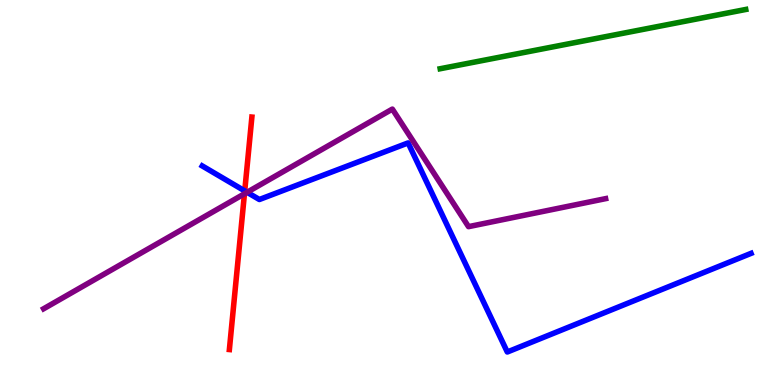[{'lines': ['blue', 'red'], 'intersections': [{'x': 3.16, 'y': 5.04}]}, {'lines': ['green', 'red'], 'intersections': []}, {'lines': ['purple', 'red'], 'intersections': [{'x': 3.15, 'y': 4.97}]}, {'lines': ['blue', 'green'], 'intersections': []}, {'lines': ['blue', 'purple'], 'intersections': [{'x': 3.19, 'y': 5.01}]}, {'lines': ['green', 'purple'], 'intersections': []}]